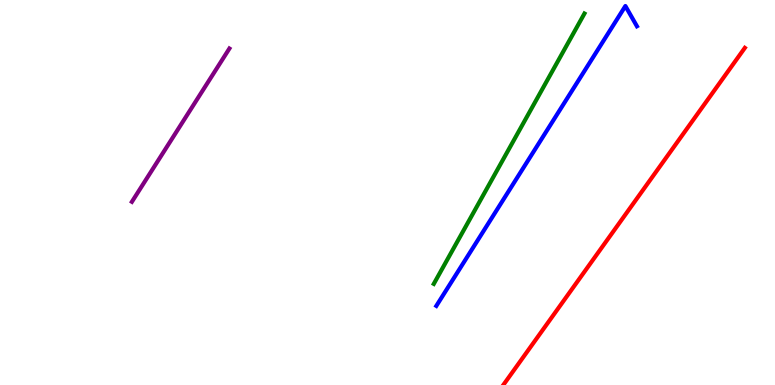[{'lines': ['blue', 'red'], 'intersections': []}, {'lines': ['green', 'red'], 'intersections': []}, {'lines': ['purple', 'red'], 'intersections': []}, {'lines': ['blue', 'green'], 'intersections': []}, {'lines': ['blue', 'purple'], 'intersections': []}, {'lines': ['green', 'purple'], 'intersections': []}]